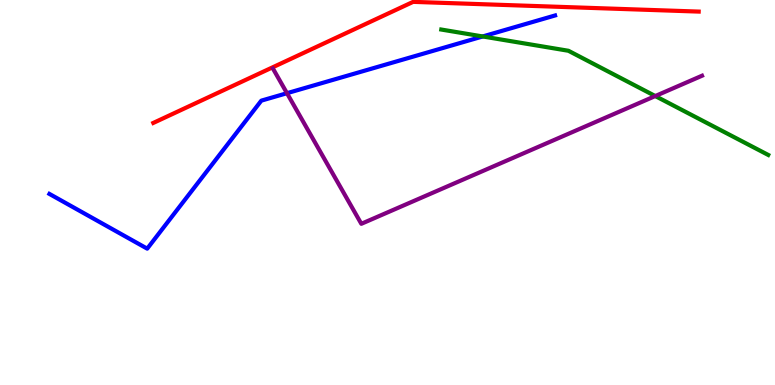[{'lines': ['blue', 'red'], 'intersections': []}, {'lines': ['green', 'red'], 'intersections': []}, {'lines': ['purple', 'red'], 'intersections': []}, {'lines': ['blue', 'green'], 'intersections': [{'x': 6.23, 'y': 9.05}]}, {'lines': ['blue', 'purple'], 'intersections': [{'x': 3.7, 'y': 7.58}]}, {'lines': ['green', 'purple'], 'intersections': [{'x': 8.46, 'y': 7.51}]}]